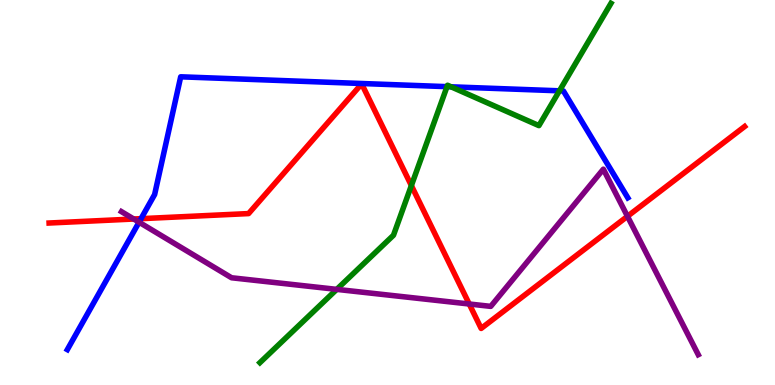[{'lines': ['blue', 'red'], 'intersections': [{'x': 1.82, 'y': 4.32}]}, {'lines': ['green', 'red'], 'intersections': [{'x': 5.31, 'y': 5.18}]}, {'lines': ['purple', 'red'], 'intersections': [{'x': 1.73, 'y': 4.31}, {'x': 6.05, 'y': 2.1}, {'x': 8.1, 'y': 4.38}]}, {'lines': ['blue', 'green'], 'intersections': [{'x': 5.77, 'y': 7.75}, {'x': 5.82, 'y': 7.75}, {'x': 7.22, 'y': 7.64}]}, {'lines': ['blue', 'purple'], 'intersections': [{'x': 1.79, 'y': 4.23}]}, {'lines': ['green', 'purple'], 'intersections': [{'x': 4.34, 'y': 2.48}]}]